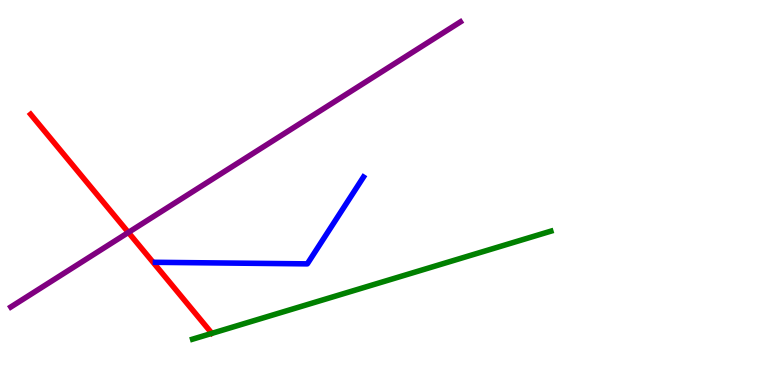[{'lines': ['blue', 'red'], 'intersections': []}, {'lines': ['green', 'red'], 'intersections': []}, {'lines': ['purple', 'red'], 'intersections': [{'x': 1.66, 'y': 3.96}]}, {'lines': ['blue', 'green'], 'intersections': []}, {'lines': ['blue', 'purple'], 'intersections': []}, {'lines': ['green', 'purple'], 'intersections': []}]